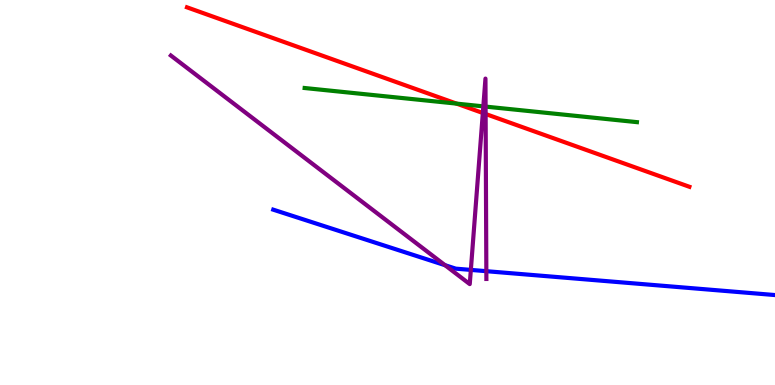[{'lines': ['blue', 'red'], 'intersections': []}, {'lines': ['green', 'red'], 'intersections': [{'x': 5.89, 'y': 7.31}]}, {'lines': ['purple', 'red'], 'intersections': [{'x': 6.23, 'y': 7.07}, {'x': 6.27, 'y': 7.04}]}, {'lines': ['blue', 'green'], 'intersections': []}, {'lines': ['blue', 'purple'], 'intersections': [{'x': 5.74, 'y': 3.11}, {'x': 6.08, 'y': 2.99}, {'x': 6.28, 'y': 2.96}]}, {'lines': ['green', 'purple'], 'intersections': [{'x': 6.24, 'y': 7.24}, {'x': 6.27, 'y': 7.23}]}]